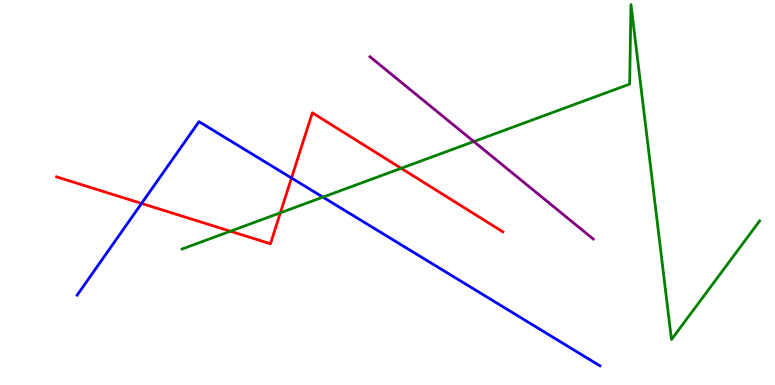[{'lines': ['blue', 'red'], 'intersections': [{'x': 1.83, 'y': 4.72}, {'x': 3.76, 'y': 5.38}]}, {'lines': ['green', 'red'], 'intersections': [{'x': 2.97, 'y': 3.99}, {'x': 3.62, 'y': 4.47}, {'x': 5.18, 'y': 5.63}]}, {'lines': ['purple', 'red'], 'intersections': []}, {'lines': ['blue', 'green'], 'intersections': [{'x': 4.17, 'y': 4.88}]}, {'lines': ['blue', 'purple'], 'intersections': []}, {'lines': ['green', 'purple'], 'intersections': [{'x': 6.11, 'y': 6.32}]}]